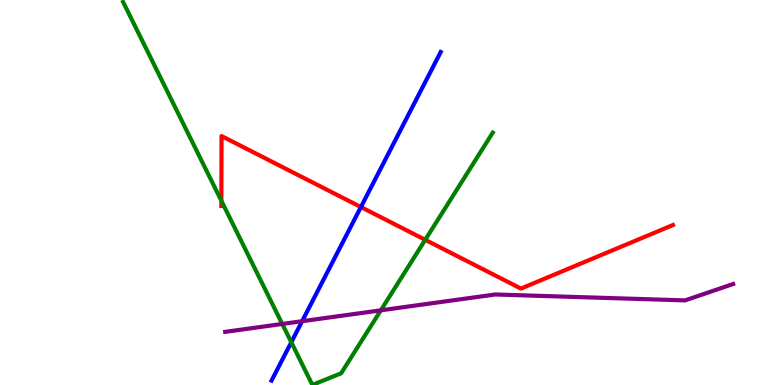[{'lines': ['blue', 'red'], 'intersections': [{'x': 4.66, 'y': 4.62}]}, {'lines': ['green', 'red'], 'intersections': [{'x': 2.86, 'y': 4.78}, {'x': 5.49, 'y': 3.77}]}, {'lines': ['purple', 'red'], 'intersections': []}, {'lines': ['blue', 'green'], 'intersections': [{'x': 3.76, 'y': 1.11}]}, {'lines': ['blue', 'purple'], 'intersections': [{'x': 3.9, 'y': 1.66}]}, {'lines': ['green', 'purple'], 'intersections': [{'x': 3.64, 'y': 1.59}, {'x': 4.91, 'y': 1.94}]}]